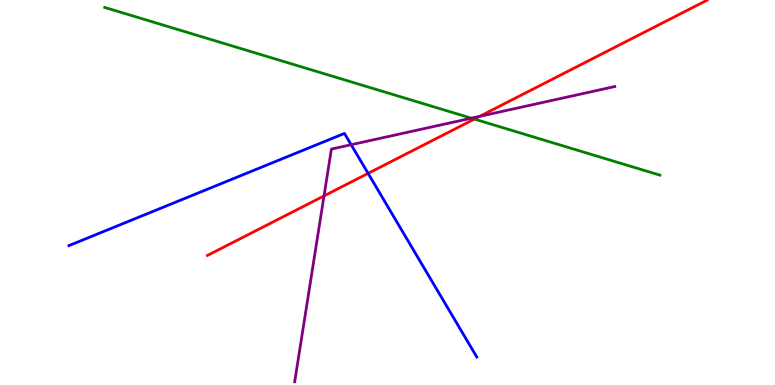[{'lines': ['blue', 'red'], 'intersections': [{'x': 4.75, 'y': 5.5}]}, {'lines': ['green', 'red'], 'intersections': [{'x': 6.12, 'y': 6.91}]}, {'lines': ['purple', 'red'], 'intersections': [{'x': 4.18, 'y': 4.91}, {'x': 6.19, 'y': 6.98}]}, {'lines': ['blue', 'green'], 'intersections': []}, {'lines': ['blue', 'purple'], 'intersections': [{'x': 4.53, 'y': 6.24}]}, {'lines': ['green', 'purple'], 'intersections': [{'x': 6.08, 'y': 6.93}]}]